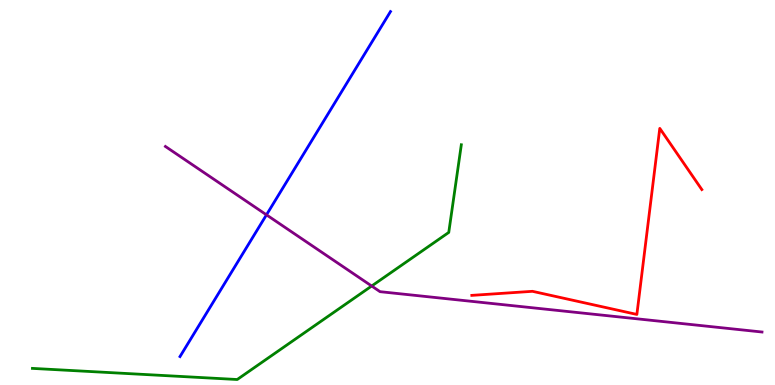[{'lines': ['blue', 'red'], 'intersections': []}, {'lines': ['green', 'red'], 'intersections': []}, {'lines': ['purple', 'red'], 'intersections': []}, {'lines': ['blue', 'green'], 'intersections': []}, {'lines': ['blue', 'purple'], 'intersections': [{'x': 3.44, 'y': 4.42}]}, {'lines': ['green', 'purple'], 'intersections': [{'x': 4.8, 'y': 2.57}]}]